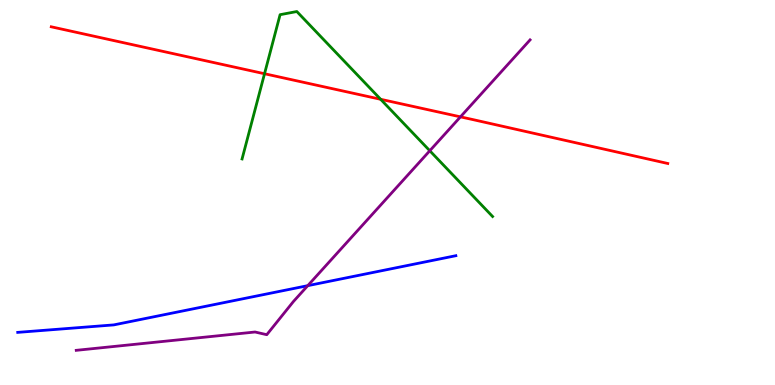[{'lines': ['blue', 'red'], 'intersections': []}, {'lines': ['green', 'red'], 'intersections': [{'x': 3.41, 'y': 8.08}, {'x': 4.91, 'y': 7.42}]}, {'lines': ['purple', 'red'], 'intersections': [{'x': 5.94, 'y': 6.96}]}, {'lines': ['blue', 'green'], 'intersections': []}, {'lines': ['blue', 'purple'], 'intersections': [{'x': 3.97, 'y': 2.58}]}, {'lines': ['green', 'purple'], 'intersections': [{'x': 5.55, 'y': 6.08}]}]